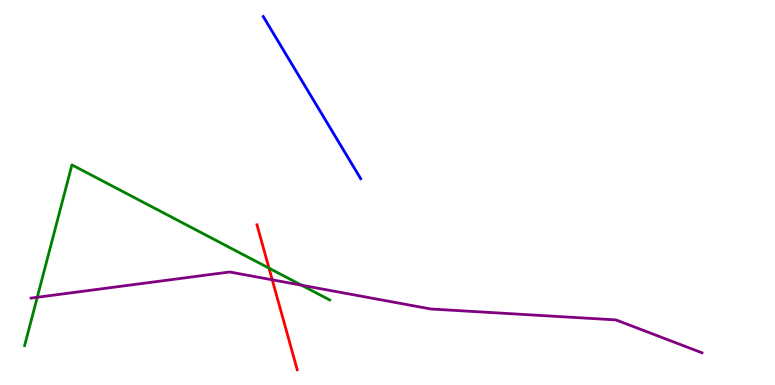[{'lines': ['blue', 'red'], 'intersections': []}, {'lines': ['green', 'red'], 'intersections': [{'x': 3.47, 'y': 3.03}]}, {'lines': ['purple', 'red'], 'intersections': [{'x': 3.51, 'y': 2.73}]}, {'lines': ['blue', 'green'], 'intersections': []}, {'lines': ['blue', 'purple'], 'intersections': []}, {'lines': ['green', 'purple'], 'intersections': [{'x': 0.481, 'y': 2.28}, {'x': 3.89, 'y': 2.59}]}]